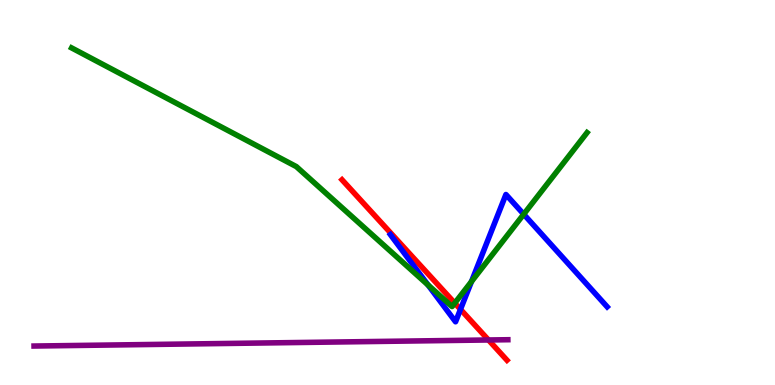[{'lines': ['blue', 'red'], 'intersections': [{'x': 5.94, 'y': 1.96}]}, {'lines': ['green', 'red'], 'intersections': [{'x': 5.87, 'y': 2.13}]}, {'lines': ['purple', 'red'], 'intersections': [{'x': 6.3, 'y': 1.17}]}, {'lines': ['blue', 'green'], 'intersections': [{'x': 5.52, 'y': 2.6}, {'x': 6.08, 'y': 2.69}, {'x': 6.76, 'y': 4.44}]}, {'lines': ['blue', 'purple'], 'intersections': []}, {'lines': ['green', 'purple'], 'intersections': []}]